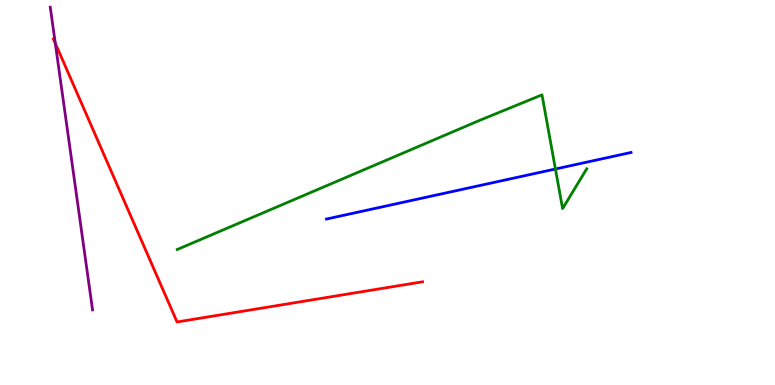[{'lines': ['blue', 'red'], 'intersections': []}, {'lines': ['green', 'red'], 'intersections': []}, {'lines': ['purple', 'red'], 'intersections': [{'x': 0.713, 'y': 8.88}]}, {'lines': ['blue', 'green'], 'intersections': [{'x': 7.17, 'y': 5.61}]}, {'lines': ['blue', 'purple'], 'intersections': []}, {'lines': ['green', 'purple'], 'intersections': []}]